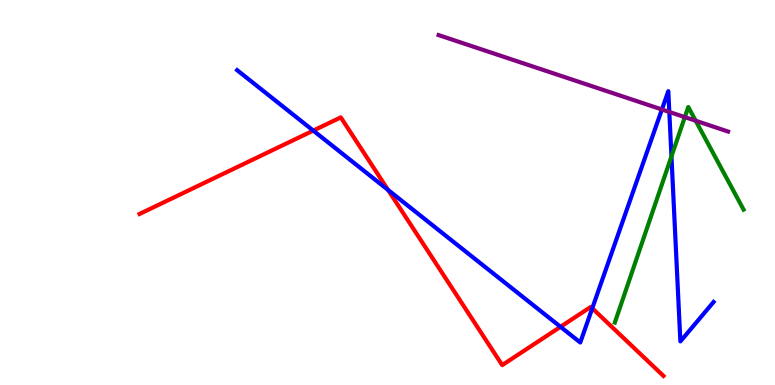[{'lines': ['blue', 'red'], 'intersections': [{'x': 4.04, 'y': 6.61}, {'x': 5.01, 'y': 5.07}, {'x': 7.23, 'y': 1.51}, {'x': 7.64, 'y': 1.99}]}, {'lines': ['green', 'red'], 'intersections': []}, {'lines': ['purple', 'red'], 'intersections': []}, {'lines': ['blue', 'green'], 'intersections': [{'x': 8.66, 'y': 5.94}]}, {'lines': ['blue', 'purple'], 'intersections': [{'x': 8.54, 'y': 7.16}, {'x': 8.64, 'y': 7.09}]}, {'lines': ['green', 'purple'], 'intersections': [{'x': 8.84, 'y': 6.96}, {'x': 8.98, 'y': 6.86}]}]